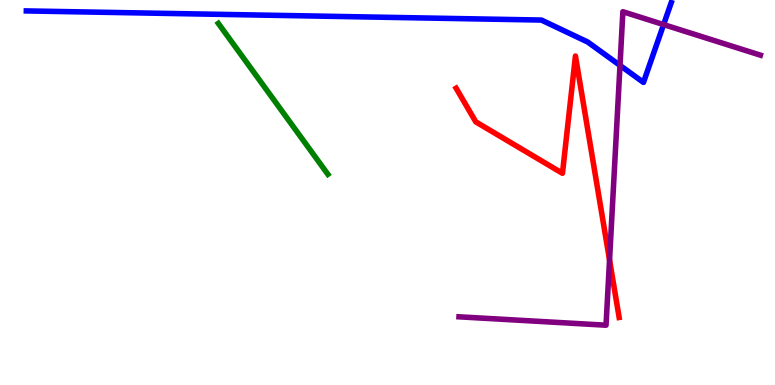[{'lines': ['blue', 'red'], 'intersections': []}, {'lines': ['green', 'red'], 'intersections': []}, {'lines': ['purple', 'red'], 'intersections': [{'x': 7.87, 'y': 3.25}]}, {'lines': ['blue', 'green'], 'intersections': []}, {'lines': ['blue', 'purple'], 'intersections': [{'x': 8.0, 'y': 8.3}, {'x': 8.56, 'y': 9.36}]}, {'lines': ['green', 'purple'], 'intersections': []}]